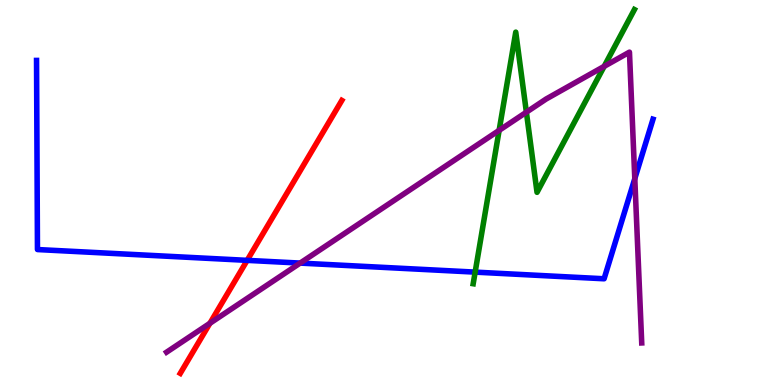[{'lines': ['blue', 'red'], 'intersections': [{'x': 3.19, 'y': 3.24}]}, {'lines': ['green', 'red'], 'intersections': []}, {'lines': ['purple', 'red'], 'intersections': [{'x': 2.71, 'y': 1.6}]}, {'lines': ['blue', 'green'], 'intersections': [{'x': 6.13, 'y': 2.93}]}, {'lines': ['blue', 'purple'], 'intersections': [{'x': 3.87, 'y': 3.17}, {'x': 8.19, 'y': 5.36}]}, {'lines': ['green', 'purple'], 'intersections': [{'x': 6.44, 'y': 6.61}, {'x': 6.79, 'y': 7.09}, {'x': 7.8, 'y': 8.28}]}]